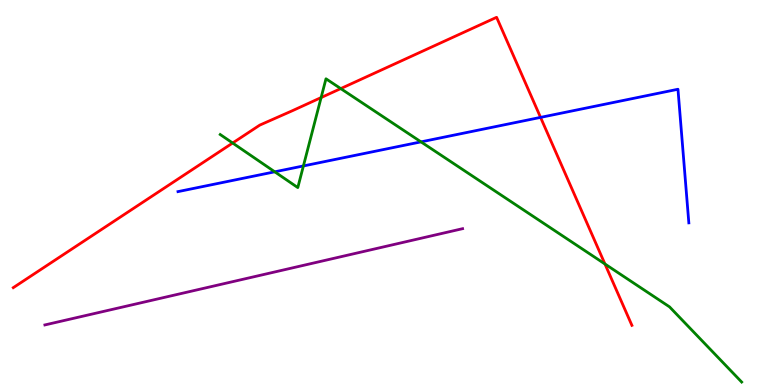[{'lines': ['blue', 'red'], 'intersections': [{'x': 6.97, 'y': 6.95}]}, {'lines': ['green', 'red'], 'intersections': [{'x': 3.0, 'y': 6.29}, {'x': 4.14, 'y': 7.47}, {'x': 4.4, 'y': 7.7}, {'x': 7.81, 'y': 3.14}]}, {'lines': ['purple', 'red'], 'intersections': []}, {'lines': ['blue', 'green'], 'intersections': [{'x': 3.55, 'y': 5.54}, {'x': 3.91, 'y': 5.69}, {'x': 5.43, 'y': 6.32}]}, {'lines': ['blue', 'purple'], 'intersections': []}, {'lines': ['green', 'purple'], 'intersections': []}]